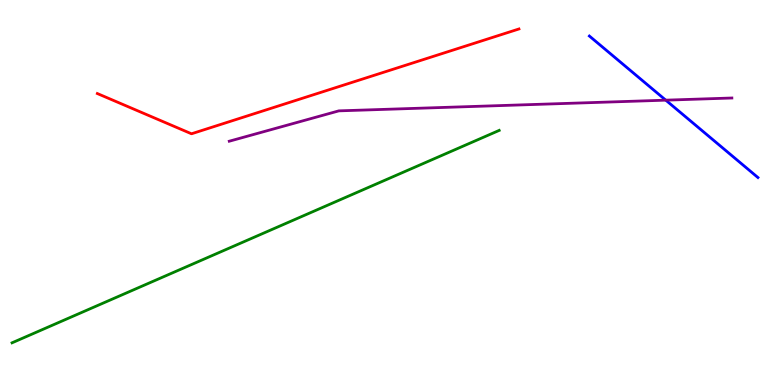[{'lines': ['blue', 'red'], 'intersections': []}, {'lines': ['green', 'red'], 'intersections': []}, {'lines': ['purple', 'red'], 'intersections': []}, {'lines': ['blue', 'green'], 'intersections': []}, {'lines': ['blue', 'purple'], 'intersections': [{'x': 8.59, 'y': 7.4}]}, {'lines': ['green', 'purple'], 'intersections': []}]